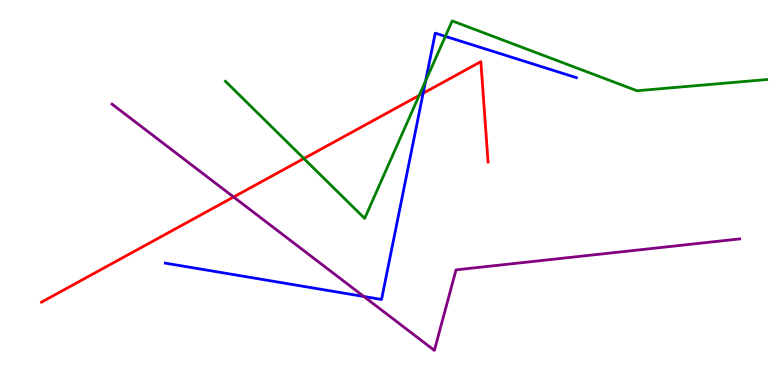[{'lines': ['blue', 'red'], 'intersections': [{'x': 5.46, 'y': 7.58}]}, {'lines': ['green', 'red'], 'intersections': [{'x': 3.92, 'y': 5.88}, {'x': 5.41, 'y': 7.52}]}, {'lines': ['purple', 'red'], 'intersections': [{'x': 3.01, 'y': 4.88}]}, {'lines': ['blue', 'green'], 'intersections': [{'x': 5.49, 'y': 7.9}, {'x': 5.75, 'y': 9.06}]}, {'lines': ['blue', 'purple'], 'intersections': [{'x': 4.69, 'y': 2.3}]}, {'lines': ['green', 'purple'], 'intersections': []}]